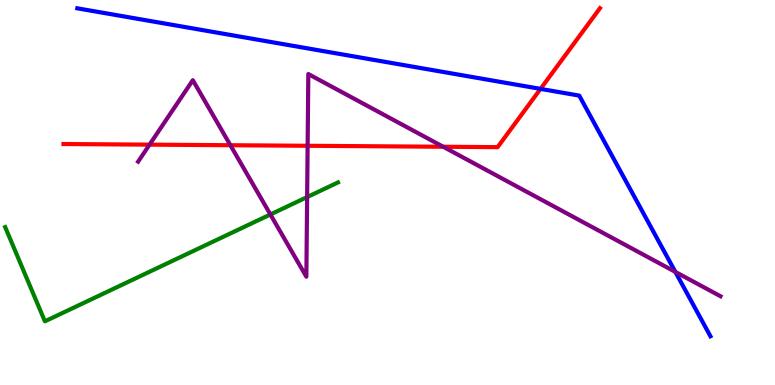[{'lines': ['blue', 'red'], 'intersections': [{'x': 6.97, 'y': 7.69}]}, {'lines': ['green', 'red'], 'intersections': []}, {'lines': ['purple', 'red'], 'intersections': [{'x': 1.93, 'y': 6.24}, {'x': 2.97, 'y': 6.23}, {'x': 3.97, 'y': 6.21}, {'x': 5.72, 'y': 6.19}]}, {'lines': ['blue', 'green'], 'intersections': []}, {'lines': ['blue', 'purple'], 'intersections': [{'x': 8.71, 'y': 2.94}]}, {'lines': ['green', 'purple'], 'intersections': [{'x': 3.49, 'y': 4.43}, {'x': 3.96, 'y': 4.88}]}]